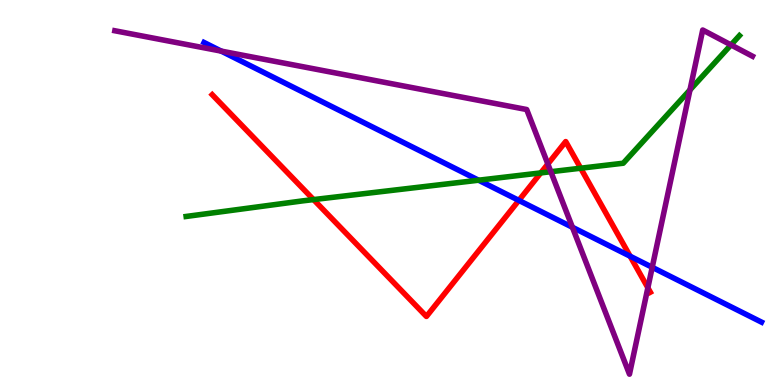[{'lines': ['blue', 'red'], 'intersections': [{'x': 6.69, 'y': 4.79}, {'x': 8.13, 'y': 3.34}]}, {'lines': ['green', 'red'], 'intersections': [{'x': 4.05, 'y': 4.82}, {'x': 6.98, 'y': 5.51}, {'x': 7.49, 'y': 5.63}]}, {'lines': ['purple', 'red'], 'intersections': [{'x': 7.07, 'y': 5.74}, {'x': 8.36, 'y': 2.53}]}, {'lines': ['blue', 'green'], 'intersections': [{'x': 6.18, 'y': 5.32}]}, {'lines': ['blue', 'purple'], 'intersections': [{'x': 2.85, 'y': 8.67}, {'x': 7.39, 'y': 4.1}, {'x': 8.42, 'y': 3.06}]}, {'lines': ['green', 'purple'], 'intersections': [{'x': 7.11, 'y': 5.54}, {'x': 8.9, 'y': 7.66}, {'x': 9.43, 'y': 8.83}]}]